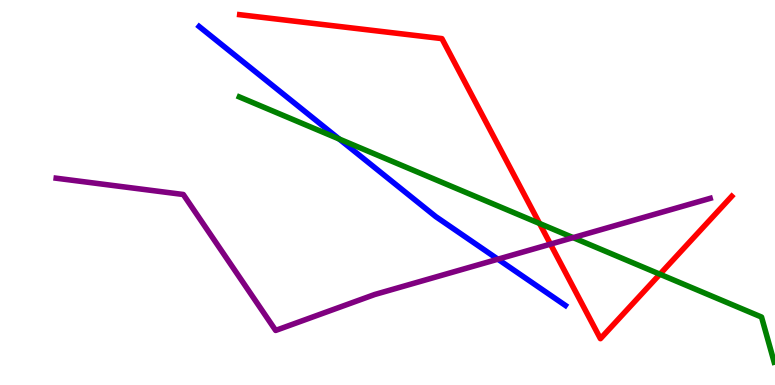[{'lines': ['blue', 'red'], 'intersections': []}, {'lines': ['green', 'red'], 'intersections': [{'x': 6.96, 'y': 4.2}, {'x': 8.51, 'y': 2.88}]}, {'lines': ['purple', 'red'], 'intersections': [{'x': 7.1, 'y': 3.66}]}, {'lines': ['blue', 'green'], 'intersections': [{'x': 4.38, 'y': 6.39}]}, {'lines': ['blue', 'purple'], 'intersections': [{'x': 6.42, 'y': 3.27}]}, {'lines': ['green', 'purple'], 'intersections': [{'x': 7.4, 'y': 3.83}]}]